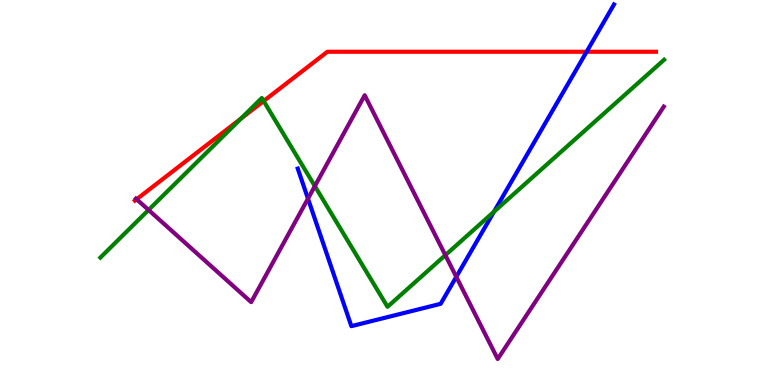[{'lines': ['blue', 'red'], 'intersections': [{'x': 7.57, 'y': 8.66}]}, {'lines': ['green', 'red'], 'intersections': [{'x': 3.11, 'y': 6.92}, {'x': 3.4, 'y': 7.38}]}, {'lines': ['purple', 'red'], 'intersections': [{'x': 1.76, 'y': 4.82}]}, {'lines': ['blue', 'green'], 'intersections': [{'x': 6.37, 'y': 4.5}]}, {'lines': ['blue', 'purple'], 'intersections': [{'x': 3.97, 'y': 4.84}, {'x': 5.89, 'y': 2.81}]}, {'lines': ['green', 'purple'], 'intersections': [{'x': 1.92, 'y': 4.55}, {'x': 4.06, 'y': 5.17}, {'x': 5.75, 'y': 3.37}]}]